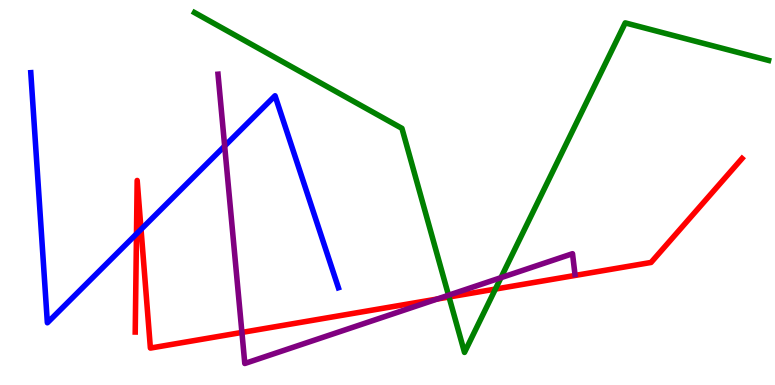[{'lines': ['blue', 'red'], 'intersections': [{'x': 1.76, 'y': 3.92}, {'x': 1.82, 'y': 4.04}]}, {'lines': ['green', 'red'], 'intersections': [{'x': 5.79, 'y': 2.29}, {'x': 6.39, 'y': 2.49}]}, {'lines': ['purple', 'red'], 'intersections': [{'x': 3.12, 'y': 1.37}, {'x': 5.64, 'y': 2.23}]}, {'lines': ['blue', 'green'], 'intersections': []}, {'lines': ['blue', 'purple'], 'intersections': [{'x': 2.9, 'y': 6.21}]}, {'lines': ['green', 'purple'], 'intersections': [{'x': 5.79, 'y': 2.33}, {'x': 6.46, 'y': 2.79}]}]